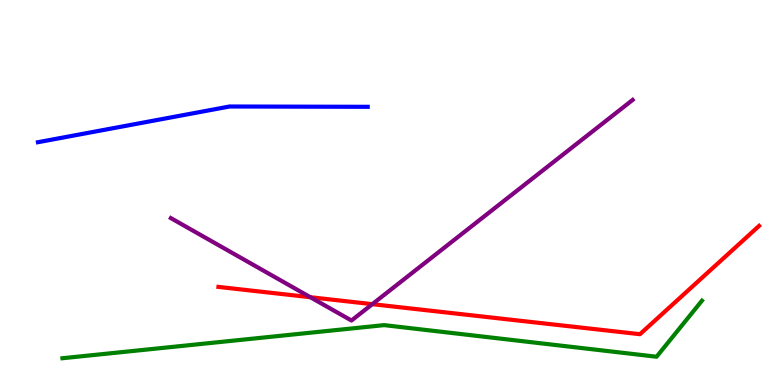[{'lines': ['blue', 'red'], 'intersections': []}, {'lines': ['green', 'red'], 'intersections': []}, {'lines': ['purple', 'red'], 'intersections': [{'x': 4.0, 'y': 2.28}, {'x': 4.8, 'y': 2.1}]}, {'lines': ['blue', 'green'], 'intersections': []}, {'lines': ['blue', 'purple'], 'intersections': []}, {'lines': ['green', 'purple'], 'intersections': []}]